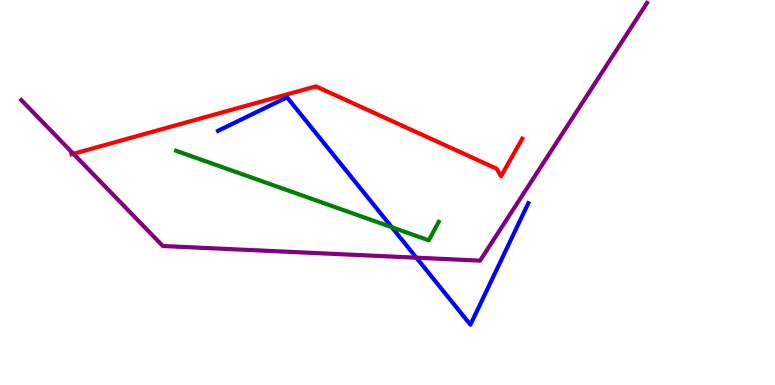[{'lines': ['blue', 'red'], 'intersections': []}, {'lines': ['green', 'red'], 'intersections': []}, {'lines': ['purple', 'red'], 'intersections': [{'x': 0.947, 'y': 6.01}]}, {'lines': ['blue', 'green'], 'intersections': [{'x': 5.06, 'y': 4.1}]}, {'lines': ['blue', 'purple'], 'intersections': [{'x': 5.37, 'y': 3.31}]}, {'lines': ['green', 'purple'], 'intersections': []}]